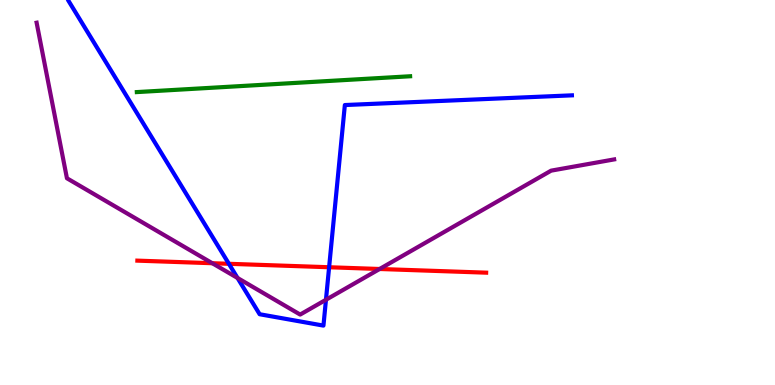[{'lines': ['blue', 'red'], 'intersections': [{'x': 2.95, 'y': 3.15}, {'x': 4.25, 'y': 3.06}]}, {'lines': ['green', 'red'], 'intersections': []}, {'lines': ['purple', 'red'], 'intersections': [{'x': 2.74, 'y': 3.16}, {'x': 4.9, 'y': 3.01}]}, {'lines': ['blue', 'green'], 'intersections': []}, {'lines': ['blue', 'purple'], 'intersections': [{'x': 3.06, 'y': 2.78}, {'x': 4.21, 'y': 2.21}]}, {'lines': ['green', 'purple'], 'intersections': []}]